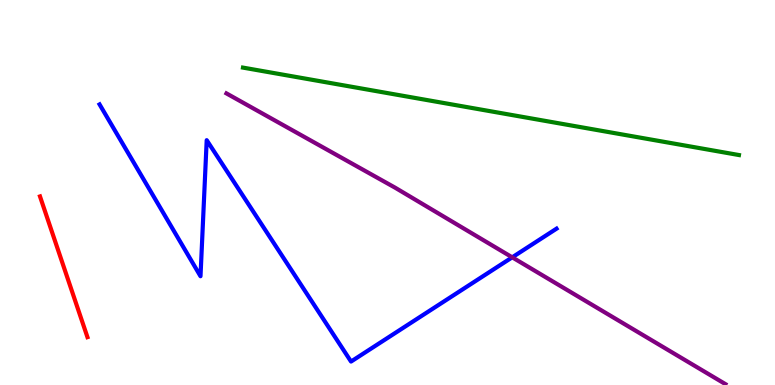[{'lines': ['blue', 'red'], 'intersections': []}, {'lines': ['green', 'red'], 'intersections': []}, {'lines': ['purple', 'red'], 'intersections': []}, {'lines': ['blue', 'green'], 'intersections': []}, {'lines': ['blue', 'purple'], 'intersections': [{'x': 6.61, 'y': 3.32}]}, {'lines': ['green', 'purple'], 'intersections': []}]